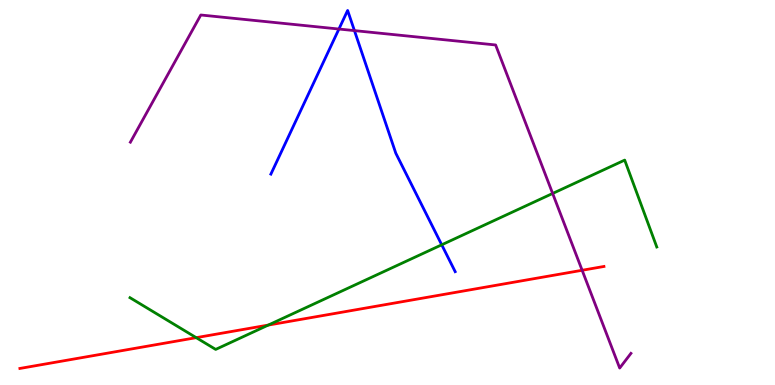[{'lines': ['blue', 'red'], 'intersections': []}, {'lines': ['green', 'red'], 'intersections': [{'x': 2.53, 'y': 1.23}, {'x': 3.46, 'y': 1.56}]}, {'lines': ['purple', 'red'], 'intersections': [{'x': 7.51, 'y': 2.98}]}, {'lines': ['blue', 'green'], 'intersections': [{'x': 5.7, 'y': 3.64}]}, {'lines': ['blue', 'purple'], 'intersections': [{'x': 4.37, 'y': 9.25}, {'x': 4.57, 'y': 9.2}]}, {'lines': ['green', 'purple'], 'intersections': [{'x': 7.13, 'y': 4.98}]}]